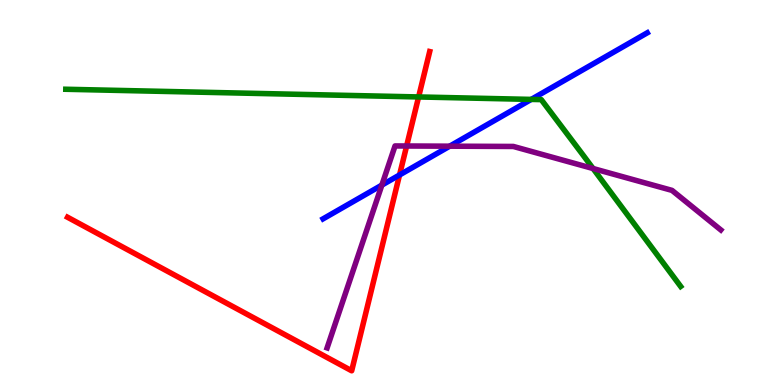[{'lines': ['blue', 'red'], 'intersections': [{'x': 5.16, 'y': 5.46}]}, {'lines': ['green', 'red'], 'intersections': [{'x': 5.4, 'y': 7.48}]}, {'lines': ['purple', 'red'], 'intersections': [{'x': 5.25, 'y': 6.21}]}, {'lines': ['blue', 'green'], 'intersections': [{'x': 6.85, 'y': 7.42}]}, {'lines': ['blue', 'purple'], 'intersections': [{'x': 4.93, 'y': 5.19}, {'x': 5.8, 'y': 6.2}]}, {'lines': ['green', 'purple'], 'intersections': [{'x': 7.65, 'y': 5.62}]}]